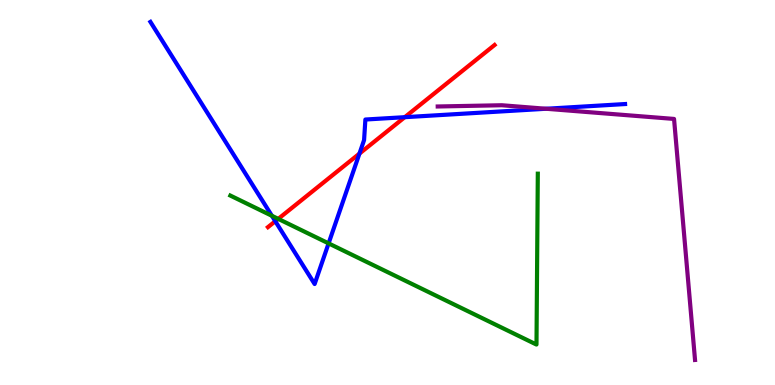[{'lines': ['blue', 'red'], 'intersections': [{'x': 3.55, 'y': 4.25}, {'x': 4.64, 'y': 6.01}, {'x': 5.22, 'y': 6.96}]}, {'lines': ['green', 'red'], 'intersections': [{'x': 3.59, 'y': 4.31}]}, {'lines': ['purple', 'red'], 'intersections': []}, {'lines': ['blue', 'green'], 'intersections': [{'x': 3.51, 'y': 4.4}, {'x': 4.24, 'y': 3.68}]}, {'lines': ['blue', 'purple'], 'intersections': [{'x': 7.05, 'y': 7.18}]}, {'lines': ['green', 'purple'], 'intersections': []}]